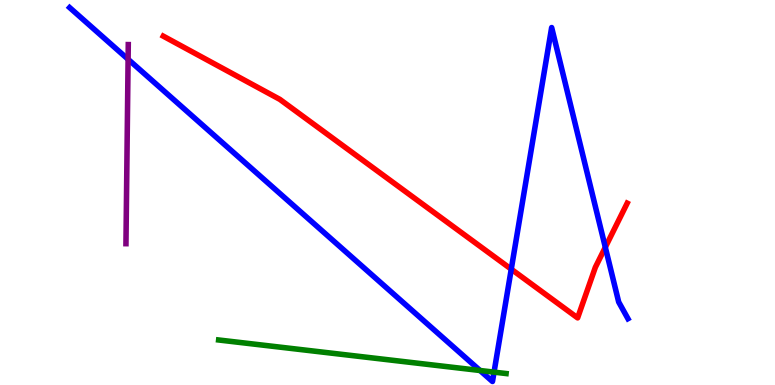[{'lines': ['blue', 'red'], 'intersections': [{'x': 6.6, 'y': 3.01}, {'x': 7.81, 'y': 3.58}]}, {'lines': ['green', 'red'], 'intersections': []}, {'lines': ['purple', 'red'], 'intersections': []}, {'lines': ['blue', 'green'], 'intersections': [{'x': 6.19, 'y': 0.377}, {'x': 6.37, 'y': 0.334}]}, {'lines': ['blue', 'purple'], 'intersections': [{'x': 1.65, 'y': 8.46}]}, {'lines': ['green', 'purple'], 'intersections': []}]